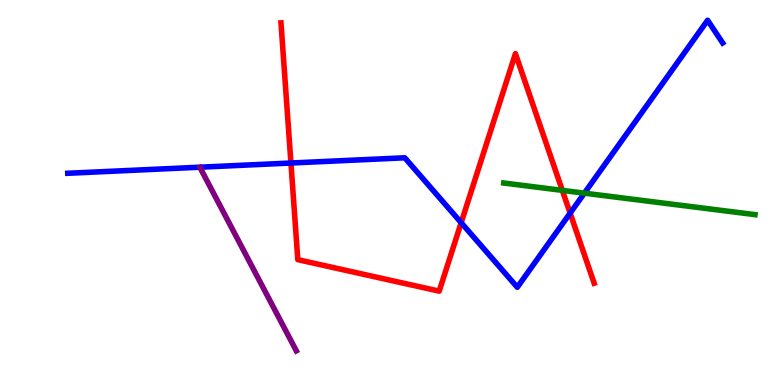[{'lines': ['blue', 'red'], 'intersections': [{'x': 3.75, 'y': 5.77}, {'x': 5.95, 'y': 4.22}, {'x': 7.36, 'y': 4.46}]}, {'lines': ['green', 'red'], 'intersections': [{'x': 7.26, 'y': 5.06}]}, {'lines': ['purple', 'red'], 'intersections': []}, {'lines': ['blue', 'green'], 'intersections': [{'x': 7.54, 'y': 4.98}]}, {'lines': ['blue', 'purple'], 'intersections': []}, {'lines': ['green', 'purple'], 'intersections': []}]